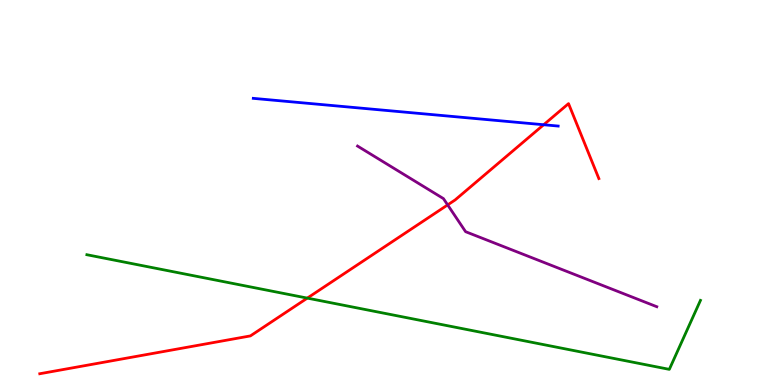[{'lines': ['blue', 'red'], 'intersections': [{'x': 7.02, 'y': 6.76}]}, {'lines': ['green', 'red'], 'intersections': [{'x': 3.97, 'y': 2.26}]}, {'lines': ['purple', 'red'], 'intersections': [{'x': 5.78, 'y': 4.68}]}, {'lines': ['blue', 'green'], 'intersections': []}, {'lines': ['blue', 'purple'], 'intersections': []}, {'lines': ['green', 'purple'], 'intersections': []}]